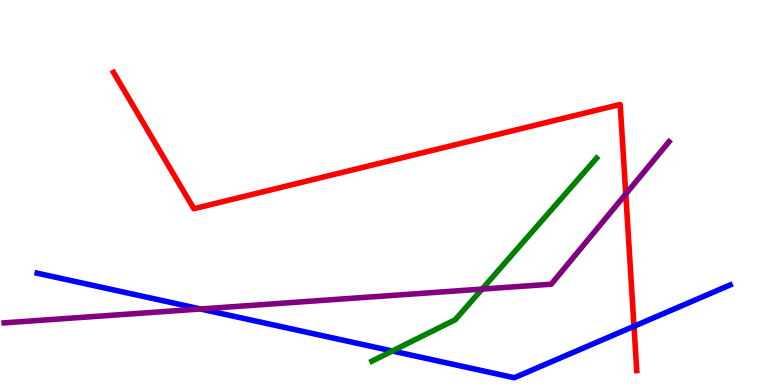[{'lines': ['blue', 'red'], 'intersections': [{'x': 8.18, 'y': 1.53}]}, {'lines': ['green', 'red'], 'intersections': []}, {'lines': ['purple', 'red'], 'intersections': [{'x': 8.07, 'y': 4.96}]}, {'lines': ['blue', 'green'], 'intersections': [{'x': 5.06, 'y': 0.883}]}, {'lines': ['blue', 'purple'], 'intersections': [{'x': 2.59, 'y': 1.97}]}, {'lines': ['green', 'purple'], 'intersections': [{'x': 6.22, 'y': 2.49}]}]